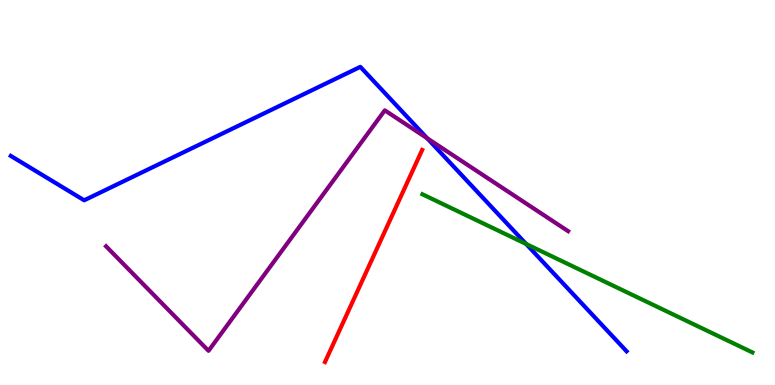[{'lines': ['blue', 'red'], 'intersections': []}, {'lines': ['green', 'red'], 'intersections': []}, {'lines': ['purple', 'red'], 'intersections': []}, {'lines': ['blue', 'green'], 'intersections': [{'x': 6.79, 'y': 3.66}]}, {'lines': ['blue', 'purple'], 'intersections': [{'x': 5.51, 'y': 6.41}]}, {'lines': ['green', 'purple'], 'intersections': []}]